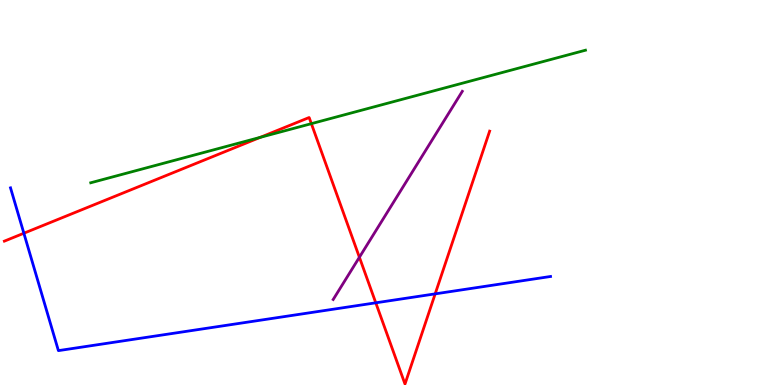[{'lines': ['blue', 'red'], 'intersections': [{'x': 0.308, 'y': 3.94}, {'x': 4.85, 'y': 2.13}, {'x': 5.62, 'y': 2.37}]}, {'lines': ['green', 'red'], 'intersections': [{'x': 3.36, 'y': 6.43}, {'x': 4.02, 'y': 6.79}]}, {'lines': ['purple', 'red'], 'intersections': [{'x': 4.64, 'y': 3.32}]}, {'lines': ['blue', 'green'], 'intersections': []}, {'lines': ['blue', 'purple'], 'intersections': []}, {'lines': ['green', 'purple'], 'intersections': []}]